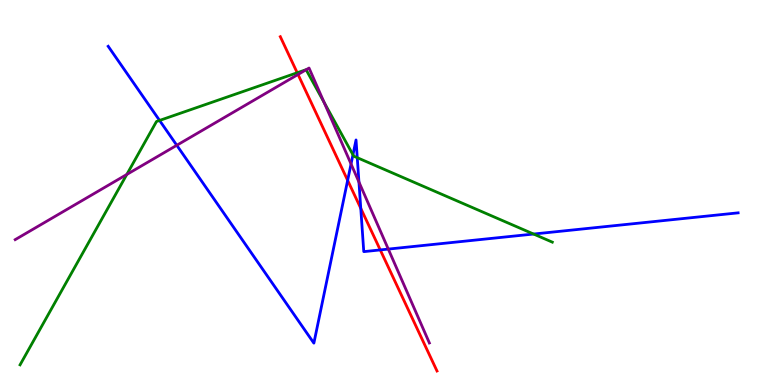[{'lines': ['blue', 'red'], 'intersections': [{'x': 4.49, 'y': 5.32}, {'x': 4.66, 'y': 4.59}, {'x': 4.91, 'y': 3.51}]}, {'lines': ['green', 'red'], 'intersections': [{'x': 3.84, 'y': 8.11}]}, {'lines': ['purple', 'red'], 'intersections': [{'x': 3.85, 'y': 8.07}]}, {'lines': ['blue', 'green'], 'intersections': [{'x': 2.06, 'y': 6.87}, {'x': 4.55, 'y': 5.98}, {'x': 4.61, 'y': 5.9}, {'x': 6.89, 'y': 3.92}]}, {'lines': ['blue', 'purple'], 'intersections': [{'x': 2.28, 'y': 6.23}, {'x': 4.53, 'y': 5.74}, {'x': 4.63, 'y': 5.27}, {'x': 5.01, 'y': 3.53}]}, {'lines': ['green', 'purple'], 'intersections': [{'x': 1.64, 'y': 5.47}, {'x': 3.95, 'y': 8.19}, {'x': 4.18, 'y': 7.34}]}]